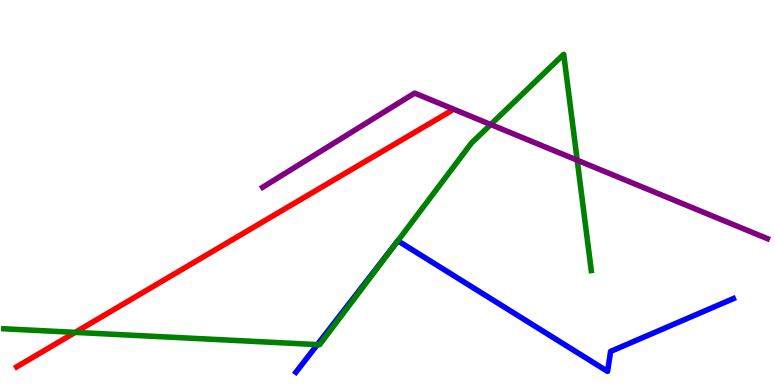[{'lines': ['blue', 'red'], 'intersections': []}, {'lines': ['green', 'red'], 'intersections': [{'x': 0.97, 'y': 1.37}]}, {'lines': ['purple', 'red'], 'intersections': []}, {'lines': ['blue', 'green'], 'intersections': [{'x': 4.09, 'y': 1.05}, {'x': 5.13, 'y': 3.75}]}, {'lines': ['blue', 'purple'], 'intersections': []}, {'lines': ['green', 'purple'], 'intersections': [{'x': 6.33, 'y': 6.77}, {'x': 7.45, 'y': 5.84}]}]